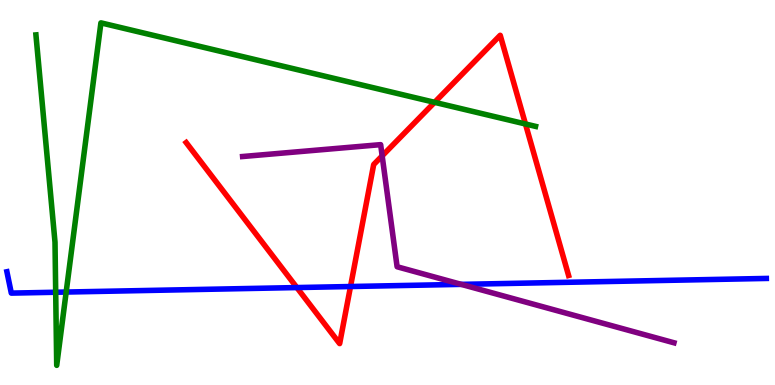[{'lines': ['blue', 'red'], 'intersections': [{'x': 3.83, 'y': 2.53}, {'x': 4.52, 'y': 2.56}]}, {'lines': ['green', 'red'], 'intersections': [{'x': 5.61, 'y': 7.34}, {'x': 6.78, 'y': 6.78}]}, {'lines': ['purple', 'red'], 'intersections': [{'x': 4.93, 'y': 5.95}]}, {'lines': ['blue', 'green'], 'intersections': [{'x': 0.719, 'y': 2.41}, {'x': 0.854, 'y': 2.41}]}, {'lines': ['blue', 'purple'], 'intersections': [{'x': 5.95, 'y': 2.61}]}, {'lines': ['green', 'purple'], 'intersections': []}]